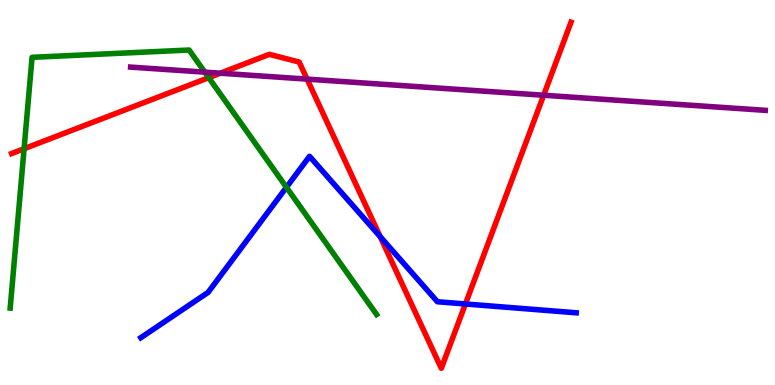[{'lines': ['blue', 'red'], 'intersections': [{'x': 4.91, 'y': 3.85}, {'x': 6.01, 'y': 2.1}]}, {'lines': ['green', 'red'], 'intersections': [{'x': 0.311, 'y': 6.14}, {'x': 2.69, 'y': 7.98}]}, {'lines': ['purple', 'red'], 'intersections': [{'x': 2.84, 'y': 8.1}, {'x': 3.96, 'y': 7.94}, {'x': 7.01, 'y': 7.53}]}, {'lines': ['blue', 'green'], 'intersections': [{'x': 3.7, 'y': 5.13}]}, {'lines': ['blue', 'purple'], 'intersections': []}, {'lines': ['green', 'purple'], 'intersections': [{'x': 2.64, 'y': 8.13}]}]